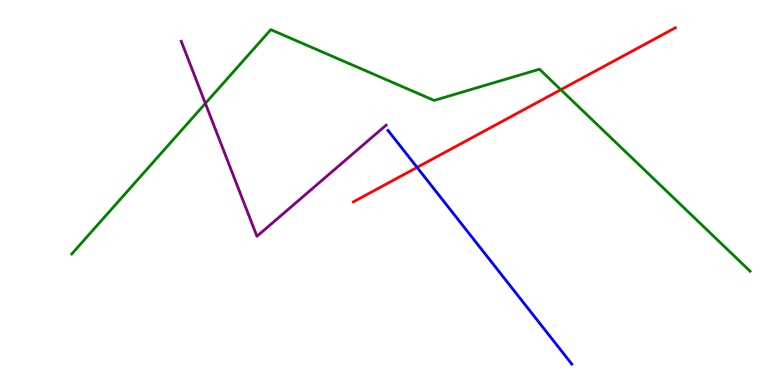[{'lines': ['blue', 'red'], 'intersections': [{'x': 5.38, 'y': 5.65}]}, {'lines': ['green', 'red'], 'intersections': [{'x': 7.24, 'y': 7.67}]}, {'lines': ['purple', 'red'], 'intersections': []}, {'lines': ['blue', 'green'], 'intersections': []}, {'lines': ['blue', 'purple'], 'intersections': []}, {'lines': ['green', 'purple'], 'intersections': [{'x': 2.65, 'y': 7.31}]}]